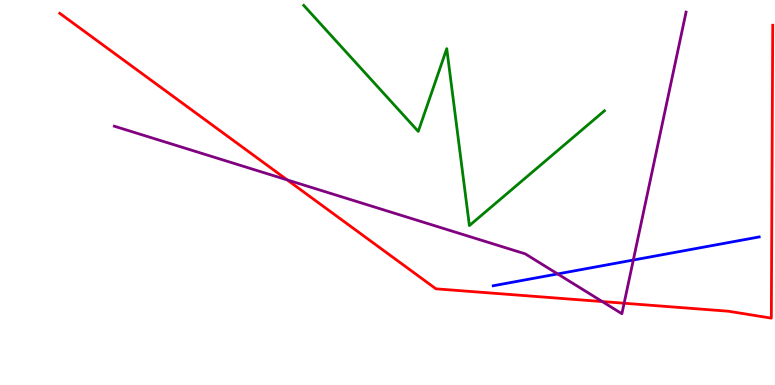[{'lines': ['blue', 'red'], 'intersections': []}, {'lines': ['green', 'red'], 'intersections': []}, {'lines': ['purple', 'red'], 'intersections': [{'x': 3.71, 'y': 5.33}, {'x': 7.77, 'y': 2.17}, {'x': 8.05, 'y': 2.12}]}, {'lines': ['blue', 'green'], 'intersections': []}, {'lines': ['blue', 'purple'], 'intersections': [{'x': 7.2, 'y': 2.89}, {'x': 8.17, 'y': 3.25}]}, {'lines': ['green', 'purple'], 'intersections': []}]